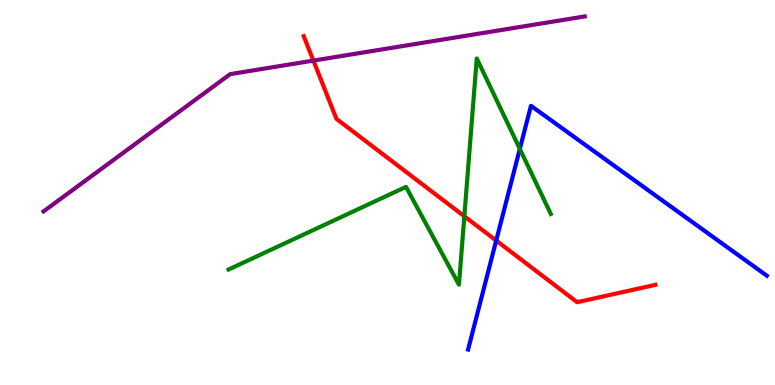[{'lines': ['blue', 'red'], 'intersections': [{'x': 6.4, 'y': 3.75}]}, {'lines': ['green', 'red'], 'intersections': [{'x': 5.99, 'y': 4.38}]}, {'lines': ['purple', 'red'], 'intersections': [{'x': 4.04, 'y': 8.43}]}, {'lines': ['blue', 'green'], 'intersections': [{'x': 6.71, 'y': 6.13}]}, {'lines': ['blue', 'purple'], 'intersections': []}, {'lines': ['green', 'purple'], 'intersections': []}]